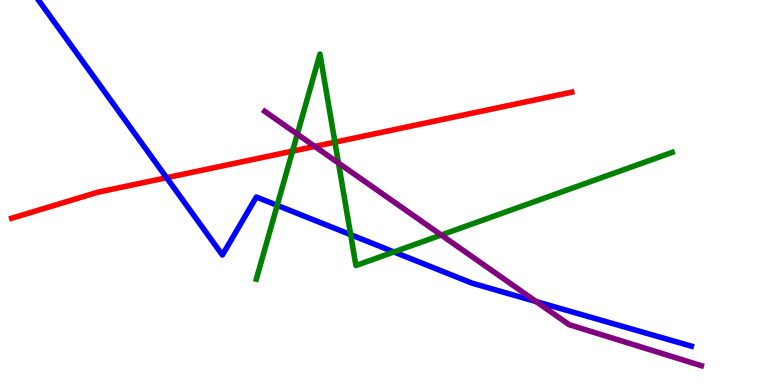[{'lines': ['blue', 'red'], 'intersections': [{'x': 2.15, 'y': 5.38}]}, {'lines': ['green', 'red'], 'intersections': [{'x': 3.77, 'y': 6.07}, {'x': 4.32, 'y': 6.31}]}, {'lines': ['purple', 'red'], 'intersections': [{'x': 4.06, 'y': 6.2}]}, {'lines': ['blue', 'green'], 'intersections': [{'x': 3.58, 'y': 4.67}, {'x': 4.52, 'y': 3.9}, {'x': 5.08, 'y': 3.46}]}, {'lines': ['blue', 'purple'], 'intersections': [{'x': 6.92, 'y': 2.17}]}, {'lines': ['green', 'purple'], 'intersections': [{'x': 3.84, 'y': 6.52}, {'x': 4.37, 'y': 5.77}, {'x': 5.69, 'y': 3.9}]}]